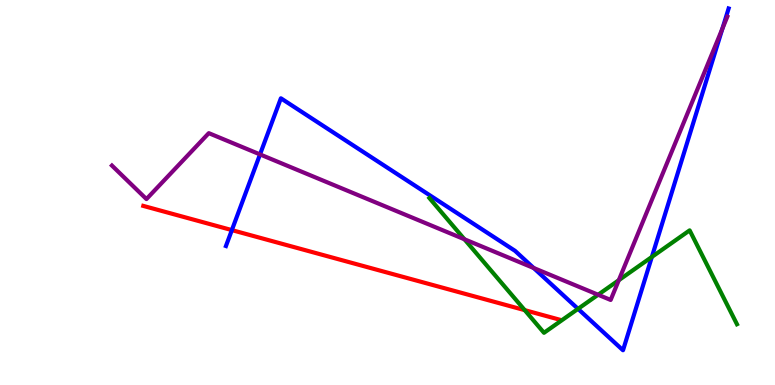[{'lines': ['blue', 'red'], 'intersections': [{'x': 2.99, 'y': 4.02}]}, {'lines': ['green', 'red'], 'intersections': [{'x': 6.77, 'y': 1.94}]}, {'lines': ['purple', 'red'], 'intersections': []}, {'lines': ['blue', 'green'], 'intersections': [{'x': 7.46, 'y': 1.98}, {'x': 8.41, 'y': 3.33}]}, {'lines': ['blue', 'purple'], 'intersections': [{'x': 3.36, 'y': 5.99}, {'x': 6.89, 'y': 3.04}, {'x': 9.32, 'y': 9.26}]}, {'lines': ['green', 'purple'], 'intersections': [{'x': 5.99, 'y': 3.79}, {'x': 7.72, 'y': 2.34}, {'x': 7.98, 'y': 2.72}]}]